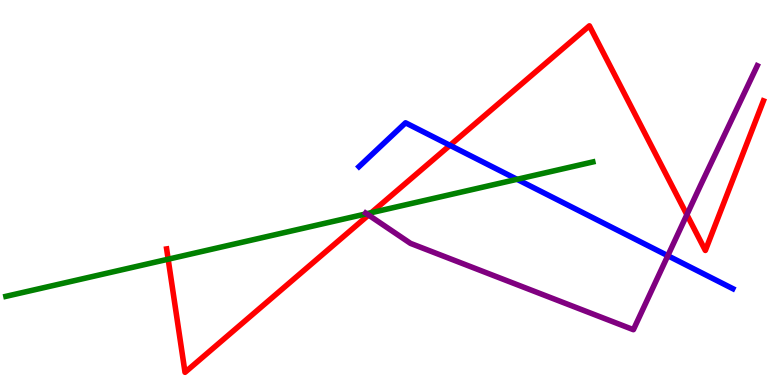[{'lines': ['blue', 'red'], 'intersections': [{'x': 5.81, 'y': 6.23}]}, {'lines': ['green', 'red'], 'intersections': [{'x': 2.17, 'y': 3.27}, {'x': 4.79, 'y': 4.48}]}, {'lines': ['purple', 'red'], 'intersections': [{'x': 4.76, 'y': 4.41}, {'x': 8.86, 'y': 4.42}]}, {'lines': ['blue', 'green'], 'intersections': [{'x': 6.67, 'y': 5.34}]}, {'lines': ['blue', 'purple'], 'intersections': [{'x': 8.62, 'y': 3.36}]}, {'lines': ['green', 'purple'], 'intersections': [{'x': 4.73, 'y': 4.45}]}]